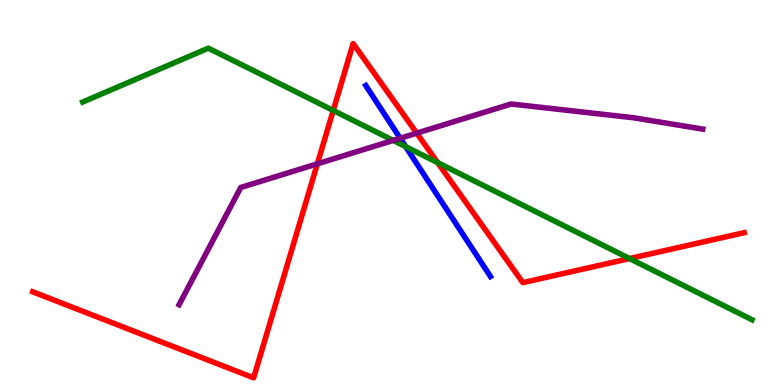[{'lines': ['blue', 'red'], 'intersections': []}, {'lines': ['green', 'red'], 'intersections': [{'x': 4.3, 'y': 7.13}, {'x': 5.65, 'y': 5.78}, {'x': 8.12, 'y': 3.28}]}, {'lines': ['purple', 'red'], 'intersections': [{'x': 4.09, 'y': 5.74}, {'x': 5.38, 'y': 6.54}]}, {'lines': ['blue', 'green'], 'intersections': [{'x': 5.23, 'y': 6.19}]}, {'lines': ['blue', 'purple'], 'intersections': [{'x': 5.16, 'y': 6.41}]}, {'lines': ['green', 'purple'], 'intersections': [{'x': 5.07, 'y': 6.35}]}]